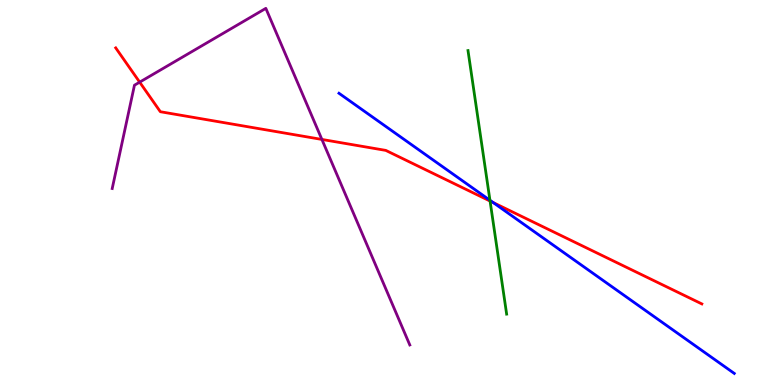[{'lines': ['blue', 'red'], 'intersections': [{'x': 6.36, 'y': 4.74}]}, {'lines': ['green', 'red'], 'intersections': [{'x': 6.32, 'y': 4.78}]}, {'lines': ['purple', 'red'], 'intersections': [{'x': 1.8, 'y': 7.87}, {'x': 4.15, 'y': 6.38}]}, {'lines': ['blue', 'green'], 'intersections': [{'x': 6.32, 'y': 4.8}]}, {'lines': ['blue', 'purple'], 'intersections': []}, {'lines': ['green', 'purple'], 'intersections': []}]